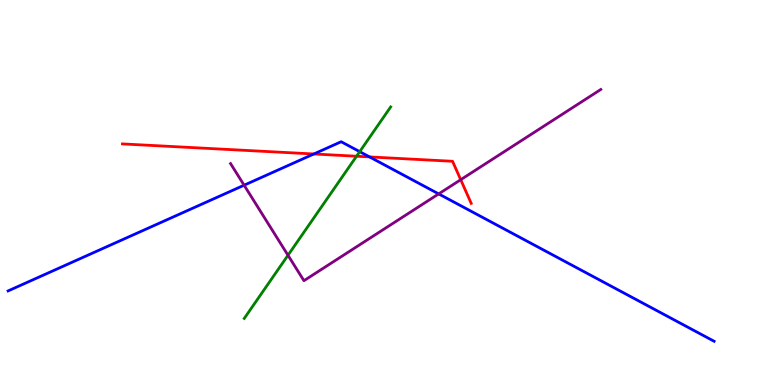[{'lines': ['blue', 'red'], 'intersections': [{'x': 4.05, 'y': 6.0}, {'x': 4.77, 'y': 5.92}]}, {'lines': ['green', 'red'], 'intersections': [{'x': 4.6, 'y': 5.94}]}, {'lines': ['purple', 'red'], 'intersections': [{'x': 5.94, 'y': 5.33}]}, {'lines': ['blue', 'green'], 'intersections': [{'x': 4.64, 'y': 6.06}]}, {'lines': ['blue', 'purple'], 'intersections': [{'x': 3.15, 'y': 5.19}, {'x': 5.66, 'y': 4.96}]}, {'lines': ['green', 'purple'], 'intersections': [{'x': 3.72, 'y': 3.37}]}]